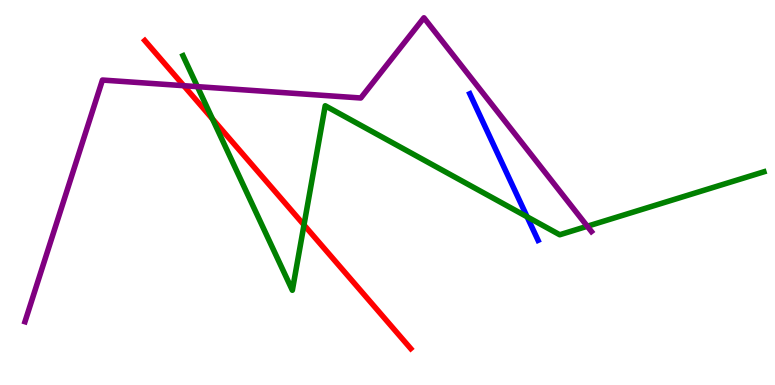[{'lines': ['blue', 'red'], 'intersections': []}, {'lines': ['green', 'red'], 'intersections': [{'x': 2.74, 'y': 6.91}, {'x': 3.92, 'y': 4.16}]}, {'lines': ['purple', 'red'], 'intersections': [{'x': 2.37, 'y': 7.77}]}, {'lines': ['blue', 'green'], 'intersections': [{'x': 6.8, 'y': 4.37}]}, {'lines': ['blue', 'purple'], 'intersections': []}, {'lines': ['green', 'purple'], 'intersections': [{'x': 2.55, 'y': 7.75}, {'x': 7.58, 'y': 4.12}]}]